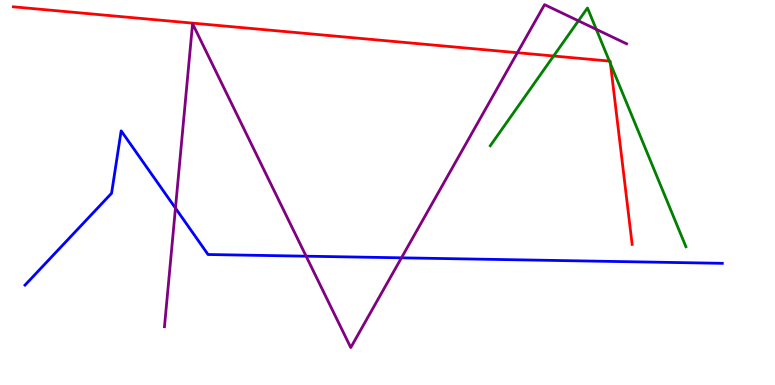[{'lines': ['blue', 'red'], 'intersections': []}, {'lines': ['green', 'red'], 'intersections': [{'x': 7.14, 'y': 8.55}, {'x': 7.86, 'y': 8.41}, {'x': 7.88, 'y': 8.34}]}, {'lines': ['purple', 'red'], 'intersections': [{'x': 6.68, 'y': 8.63}]}, {'lines': ['blue', 'green'], 'intersections': []}, {'lines': ['blue', 'purple'], 'intersections': [{'x': 2.26, 'y': 4.59}, {'x': 3.95, 'y': 3.35}, {'x': 5.18, 'y': 3.3}]}, {'lines': ['green', 'purple'], 'intersections': [{'x': 7.46, 'y': 9.46}, {'x': 7.69, 'y': 9.24}]}]